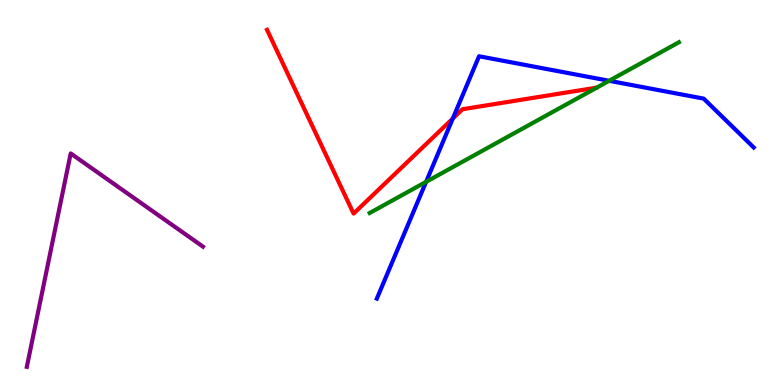[{'lines': ['blue', 'red'], 'intersections': [{'x': 5.84, 'y': 6.92}]}, {'lines': ['green', 'red'], 'intersections': []}, {'lines': ['purple', 'red'], 'intersections': []}, {'lines': ['blue', 'green'], 'intersections': [{'x': 5.5, 'y': 5.28}, {'x': 7.86, 'y': 7.9}]}, {'lines': ['blue', 'purple'], 'intersections': []}, {'lines': ['green', 'purple'], 'intersections': []}]